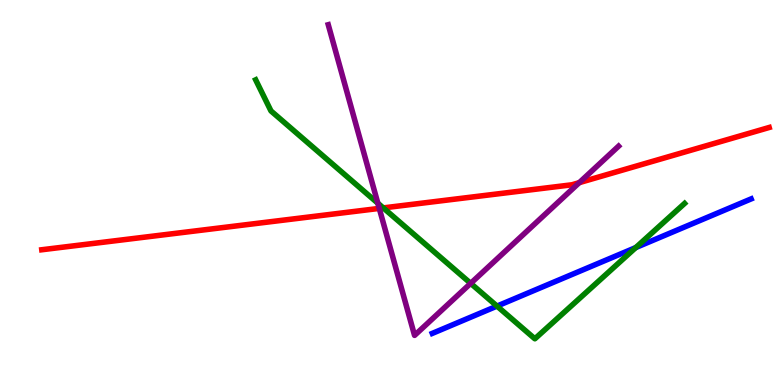[{'lines': ['blue', 'red'], 'intersections': []}, {'lines': ['green', 'red'], 'intersections': [{'x': 4.95, 'y': 4.6}]}, {'lines': ['purple', 'red'], 'intersections': [{'x': 4.89, 'y': 4.59}, {'x': 7.47, 'y': 5.26}]}, {'lines': ['blue', 'green'], 'intersections': [{'x': 6.41, 'y': 2.05}, {'x': 8.2, 'y': 3.57}]}, {'lines': ['blue', 'purple'], 'intersections': []}, {'lines': ['green', 'purple'], 'intersections': [{'x': 4.88, 'y': 4.72}, {'x': 6.07, 'y': 2.64}]}]